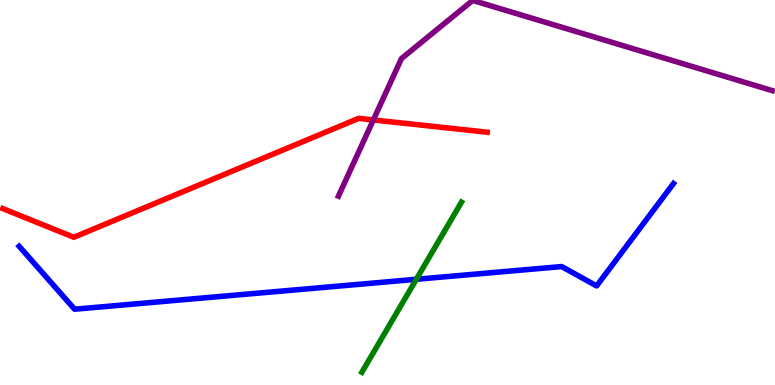[{'lines': ['blue', 'red'], 'intersections': []}, {'lines': ['green', 'red'], 'intersections': []}, {'lines': ['purple', 'red'], 'intersections': [{'x': 4.82, 'y': 6.88}]}, {'lines': ['blue', 'green'], 'intersections': [{'x': 5.37, 'y': 2.75}]}, {'lines': ['blue', 'purple'], 'intersections': []}, {'lines': ['green', 'purple'], 'intersections': []}]